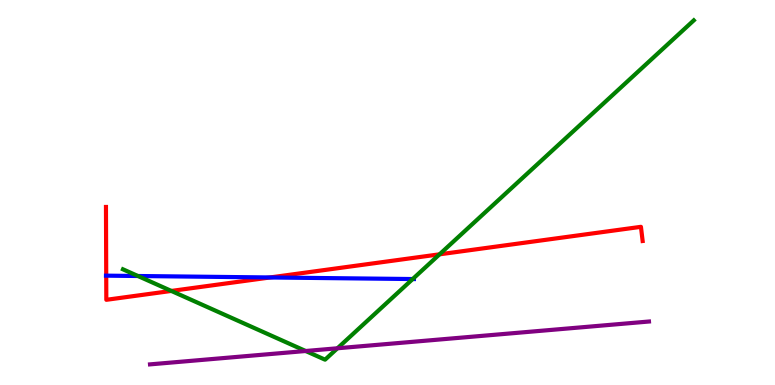[{'lines': ['blue', 'red'], 'intersections': [{'x': 1.37, 'y': 2.84}, {'x': 3.48, 'y': 2.79}]}, {'lines': ['green', 'red'], 'intersections': [{'x': 2.21, 'y': 2.44}, {'x': 5.67, 'y': 3.39}]}, {'lines': ['purple', 'red'], 'intersections': []}, {'lines': ['blue', 'green'], 'intersections': [{'x': 1.78, 'y': 2.83}, {'x': 5.33, 'y': 2.75}]}, {'lines': ['blue', 'purple'], 'intersections': []}, {'lines': ['green', 'purple'], 'intersections': [{'x': 3.94, 'y': 0.883}, {'x': 4.35, 'y': 0.954}]}]